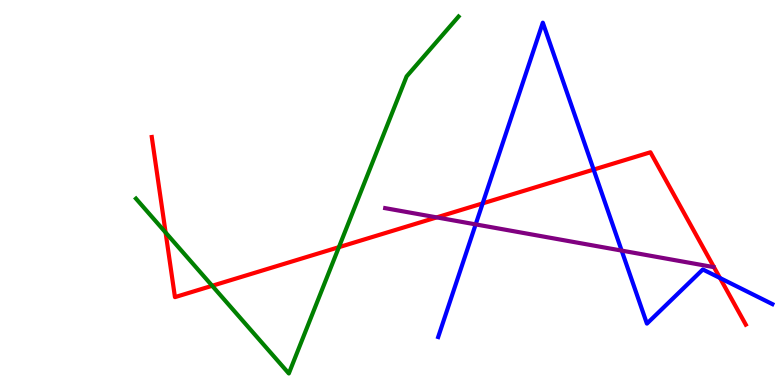[{'lines': ['blue', 'red'], 'intersections': [{'x': 6.23, 'y': 4.72}, {'x': 7.66, 'y': 5.6}, {'x': 9.29, 'y': 2.78}]}, {'lines': ['green', 'red'], 'intersections': [{'x': 2.14, 'y': 3.96}, {'x': 2.74, 'y': 2.58}, {'x': 4.37, 'y': 3.58}]}, {'lines': ['purple', 'red'], 'intersections': [{'x': 5.63, 'y': 4.35}]}, {'lines': ['blue', 'green'], 'intersections': []}, {'lines': ['blue', 'purple'], 'intersections': [{'x': 6.14, 'y': 4.17}, {'x': 8.02, 'y': 3.49}]}, {'lines': ['green', 'purple'], 'intersections': []}]